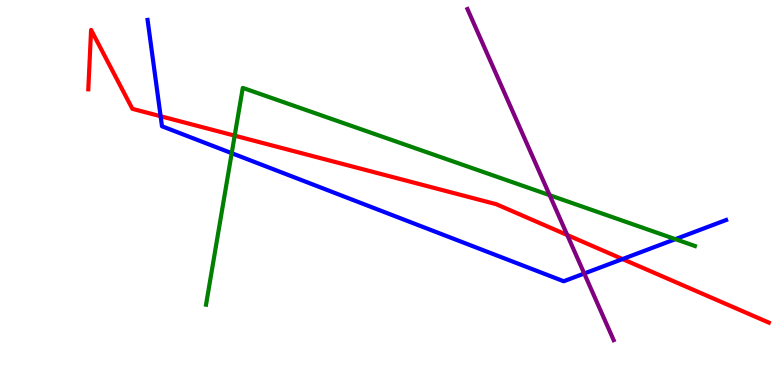[{'lines': ['blue', 'red'], 'intersections': [{'x': 2.07, 'y': 6.98}, {'x': 8.03, 'y': 3.27}]}, {'lines': ['green', 'red'], 'intersections': [{'x': 3.03, 'y': 6.48}]}, {'lines': ['purple', 'red'], 'intersections': [{'x': 7.32, 'y': 3.9}]}, {'lines': ['blue', 'green'], 'intersections': [{'x': 2.99, 'y': 6.02}, {'x': 8.71, 'y': 3.79}]}, {'lines': ['blue', 'purple'], 'intersections': [{'x': 7.54, 'y': 2.9}]}, {'lines': ['green', 'purple'], 'intersections': [{'x': 7.09, 'y': 4.93}]}]